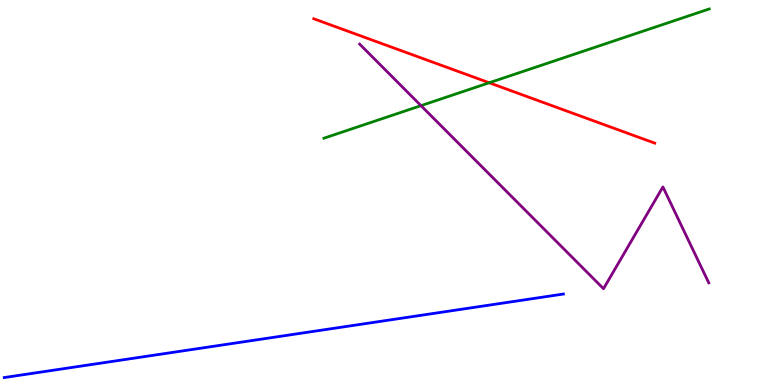[{'lines': ['blue', 'red'], 'intersections': []}, {'lines': ['green', 'red'], 'intersections': [{'x': 6.31, 'y': 7.85}]}, {'lines': ['purple', 'red'], 'intersections': []}, {'lines': ['blue', 'green'], 'intersections': []}, {'lines': ['blue', 'purple'], 'intersections': []}, {'lines': ['green', 'purple'], 'intersections': [{'x': 5.43, 'y': 7.26}]}]